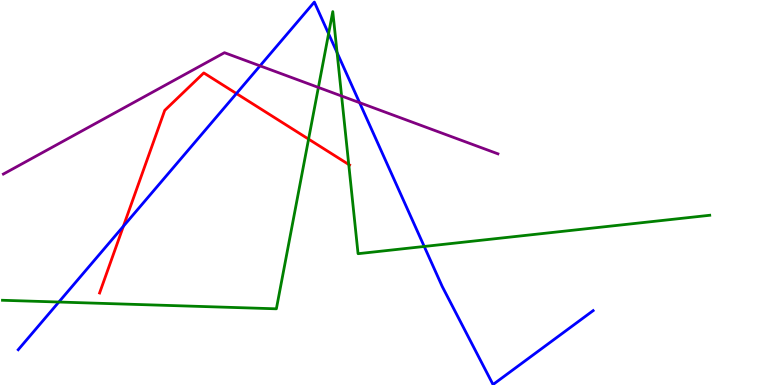[{'lines': ['blue', 'red'], 'intersections': [{'x': 1.59, 'y': 4.12}, {'x': 3.05, 'y': 7.57}]}, {'lines': ['green', 'red'], 'intersections': [{'x': 3.98, 'y': 6.39}, {'x': 4.5, 'y': 5.73}]}, {'lines': ['purple', 'red'], 'intersections': []}, {'lines': ['blue', 'green'], 'intersections': [{'x': 0.759, 'y': 2.16}, {'x': 4.24, 'y': 9.12}, {'x': 4.35, 'y': 8.63}, {'x': 5.47, 'y': 3.6}]}, {'lines': ['blue', 'purple'], 'intersections': [{'x': 3.36, 'y': 8.29}, {'x': 4.64, 'y': 7.33}]}, {'lines': ['green', 'purple'], 'intersections': [{'x': 4.11, 'y': 7.73}, {'x': 4.41, 'y': 7.51}]}]